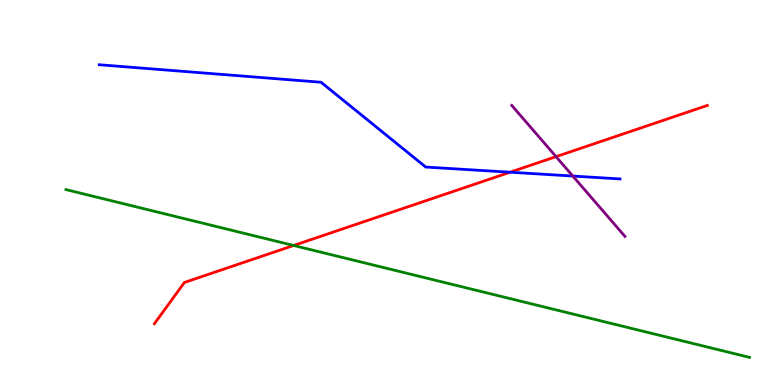[{'lines': ['blue', 'red'], 'intersections': [{'x': 6.58, 'y': 5.53}]}, {'lines': ['green', 'red'], 'intersections': [{'x': 3.79, 'y': 3.62}]}, {'lines': ['purple', 'red'], 'intersections': [{'x': 7.17, 'y': 5.93}]}, {'lines': ['blue', 'green'], 'intersections': []}, {'lines': ['blue', 'purple'], 'intersections': [{'x': 7.39, 'y': 5.43}]}, {'lines': ['green', 'purple'], 'intersections': []}]